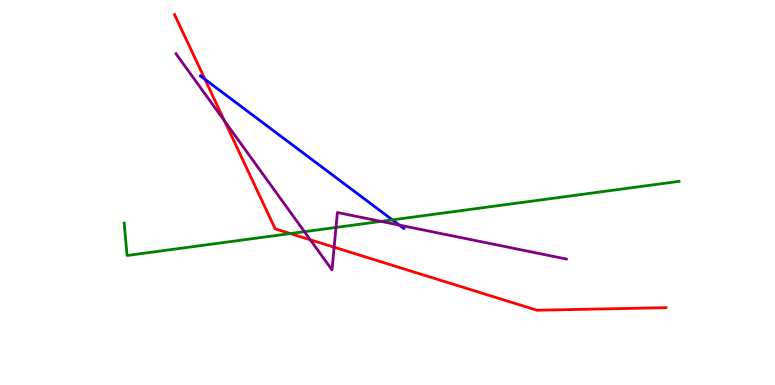[{'lines': ['blue', 'red'], 'intersections': [{'x': 2.64, 'y': 7.94}]}, {'lines': ['green', 'red'], 'intersections': [{'x': 3.75, 'y': 3.93}]}, {'lines': ['purple', 'red'], 'intersections': [{'x': 2.9, 'y': 6.86}, {'x': 4.0, 'y': 3.77}, {'x': 4.31, 'y': 3.58}]}, {'lines': ['blue', 'green'], 'intersections': [{'x': 5.06, 'y': 4.29}]}, {'lines': ['blue', 'purple'], 'intersections': [{'x': 5.15, 'y': 4.15}]}, {'lines': ['green', 'purple'], 'intersections': [{'x': 3.93, 'y': 3.98}, {'x': 4.34, 'y': 4.09}, {'x': 4.92, 'y': 4.25}]}]